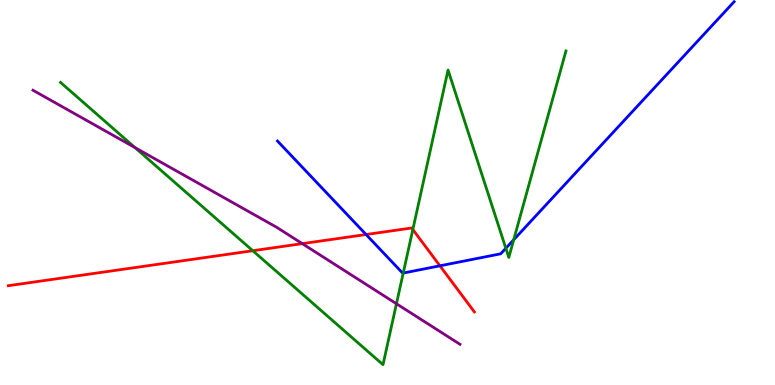[{'lines': ['blue', 'red'], 'intersections': [{'x': 4.72, 'y': 3.91}, {'x': 5.68, 'y': 3.1}]}, {'lines': ['green', 'red'], 'intersections': [{'x': 3.26, 'y': 3.49}, {'x': 5.33, 'y': 4.04}]}, {'lines': ['purple', 'red'], 'intersections': [{'x': 3.9, 'y': 3.67}]}, {'lines': ['blue', 'green'], 'intersections': [{'x': 5.2, 'y': 2.91}, {'x': 6.53, 'y': 3.55}, {'x': 6.63, 'y': 3.77}]}, {'lines': ['blue', 'purple'], 'intersections': []}, {'lines': ['green', 'purple'], 'intersections': [{'x': 1.74, 'y': 6.17}, {'x': 5.12, 'y': 2.11}]}]